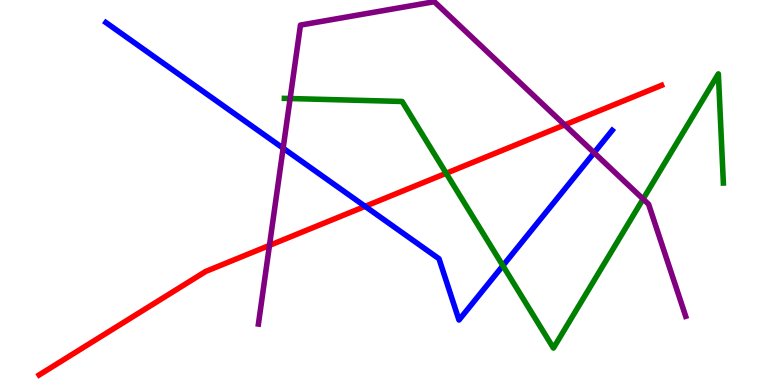[{'lines': ['blue', 'red'], 'intersections': [{'x': 4.71, 'y': 4.64}]}, {'lines': ['green', 'red'], 'intersections': [{'x': 5.76, 'y': 5.5}]}, {'lines': ['purple', 'red'], 'intersections': [{'x': 3.48, 'y': 3.63}, {'x': 7.29, 'y': 6.76}]}, {'lines': ['blue', 'green'], 'intersections': [{'x': 6.49, 'y': 3.1}]}, {'lines': ['blue', 'purple'], 'intersections': [{'x': 3.65, 'y': 6.15}, {'x': 7.67, 'y': 6.03}]}, {'lines': ['green', 'purple'], 'intersections': [{'x': 3.74, 'y': 7.44}, {'x': 8.3, 'y': 4.83}]}]